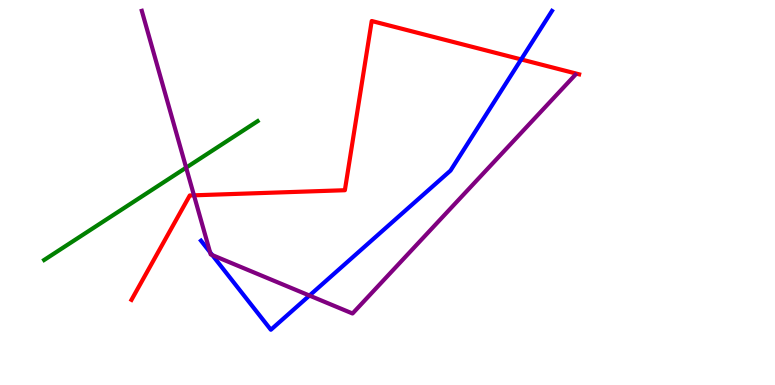[{'lines': ['blue', 'red'], 'intersections': [{'x': 6.72, 'y': 8.46}]}, {'lines': ['green', 'red'], 'intersections': []}, {'lines': ['purple', 'red'], 'intersections': [{'x': 2.5, 'y': 4.93}]}, {'lines': ['blue', 'green'], 'intersections': []}, {'lines': ['blue', 'purple'], 'intersections': [{'x': 2.71, 'y': 3.45}, {'x': 2.74, 'y': 3.37}, {'x': 3.99, 'y': 2.32}]}, {'lines': ['green', 'purple'], 'intersections': [{'x': 2.4, 'y': 5.65}]}]